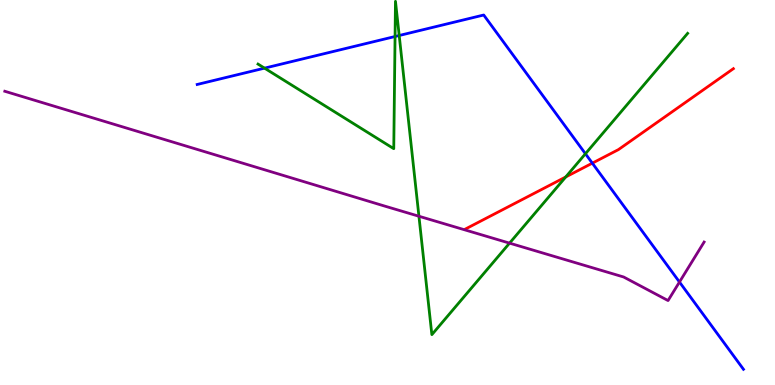[{'lines': ['blue', 'red'], 'intersections': [{'x': 7.64, 'y': 5.76}]}, {'lines': ['green', 'red'], 'intersections': [{'x': 7.3, 'y': 5.4}]}, {'lines': ['purple', 'red'], 'intersections': []}, {'lines': ['blue', 'green'], 'intersections': [{'x': 3.41, 'y': 8.23}, {'x': 5.1, 'y': 9.05}, {'x': 5.15, 'y': 9.08}, {'x': 7.55, 'y': 6.01}]}, {'lines': ['blue', 'purple'], 'intersections': [{'x': 8.77, 'y': 2.67}]}, {'lines': ['green', 'purple'], 'intersections': [{'x': 5.41, 'y': 4.38}, {'x': 6.57, 'y': 3.68}]}]